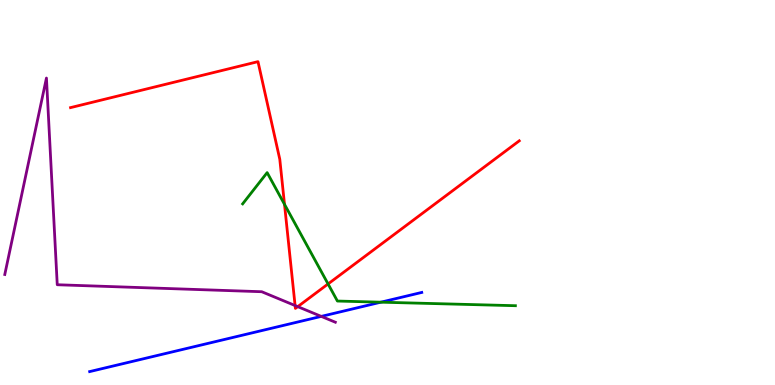[{'lines': ['blue', 'red'], 'intersections': []}, {'lines': ['green', 'red'], 'intersections': [{'x': 3.67, 'y': 4.69}, {'x': 4.23, 'y': 2.62}]}, {'lines': ['purple', 'red'], 'intersections': [{'x': 3.81, 'y': 2.06}, {'x': 3.84, 'y': 2.04}]}, {'lines': ['blue', 'green'], 'intersections': [{'x': 4.91, 'y': 2.15}]}, {'lines': ['blue', 'purple'], 'intersections': [{'x': 4.15, 'y': 1.78}]}, {'lines': ['green', 'purple'], 'intersections': []}]